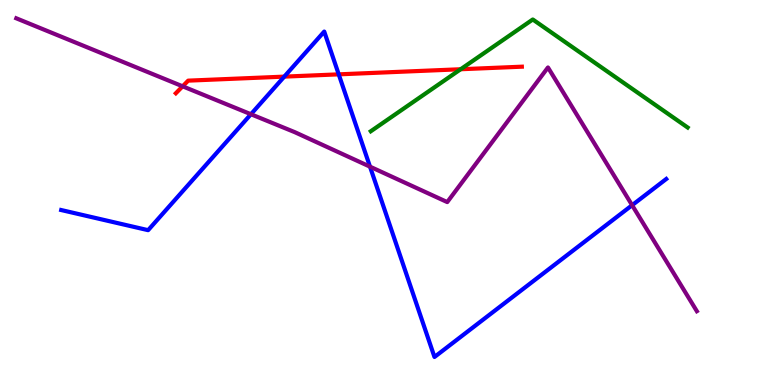[{'lines': ['blue', 'red'], 'intersections': [{'x': 3.67, 'y': 8.01}, {'x': 4.37, 'y': 8.07}]}, {'lines': ['green', 'red'], 'intersections': [{'x': 5.94, 'y': 8.2}]}, {'lines': ['purple', 'red'], 'intersections': [{'x': 2.36, 'y': 7.76}]}, {'lines': ['blue', 'green'], 'intersections': []}, {'lines': ['blue', 'purple'], 'intersections': [{'x': 3.24, 'y': 7.03}, {'x': 4.77, 'y': 5.67}, {'x': 8.16, 'y': 4.67}]}, {'lines': ['green', 'purple'], 'intersections': []}]